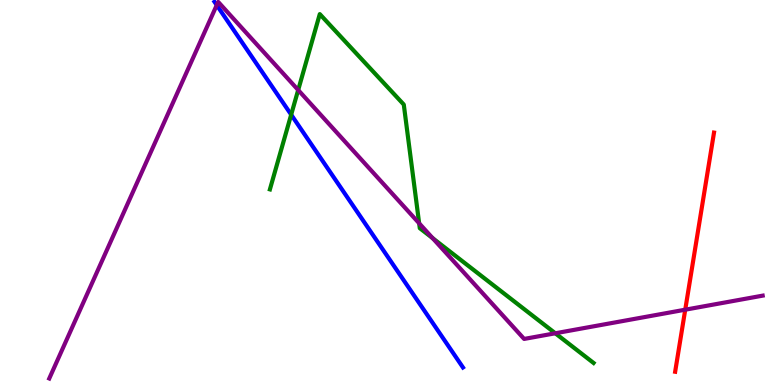[{'lines': ['blue', 'red'], 'intersections': []}, {'lines': ['green', 'red'], 'intersections': []}, {'lines': ['purple', 'red'], 'intersections': [{'x': 8.84, 'y': 1.96}]}, {'lines': ['blue', 'green'], 'intersections': [{'x': 3.76, 'y': 7.02}]}, {'lines': ['blue', 'purple'], 'intersections': [{'x': 2.8, 'y': 9.87}]}, {'lines': ['green', 'purple'], 'intersections': [{'x': 3.85, 'y': 7.66}, {'x': 5.41, 'y': 4.2}, {'x': 5.58, 'y': 3.81}, {'x': 7.17, 'y': 1.34}]}]